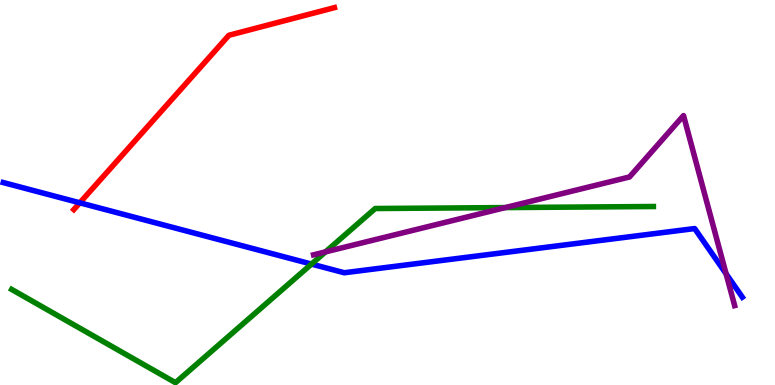[{'lines': ['blue', 'red'], 'intersections': [{'x': 1.03, 'y': 4.73}]}, {'lines': ['green', 'red'], 'intersections': []}, {'lines': ['purple', 'red'], 'intersections': []}, {'lines': ['blue', 'green'], 'intersections': [{'x': 4.02, 'y': 3.14}]}, {'lines': ['blue', 'purple'], 'intersections': [{'x': 9.37, 'y': 2.89}]}, {'lines': ['green', 'purple'], 'intersections': [{'x': 4.2, 'y': 3.46}, {'x': 6.52, 'y': 4.61}]}]